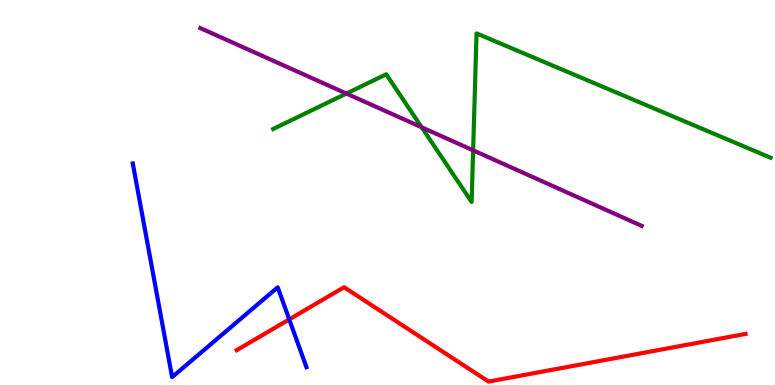[{'lines': ['blue', 'red'], 'intersections': [{'x': 3.73, 'y': 1.7}]}, {'lines': ['green', 'red'], 'intersections': []}, {'lines': ['purple', 'red'], 'intersections': []}, {'lines': ['blue', 'green'], 'intersections': []}, {'lines': ['blue', 'purple'], 'intersections': []}, {'lines': ['green', 'purple'], 'intersections': [{'x': 4.47, 'y': 7.57}, {'x': 5.44, 'y': 6.69}, {'x': 6.1, 'y': 6.09}]}]